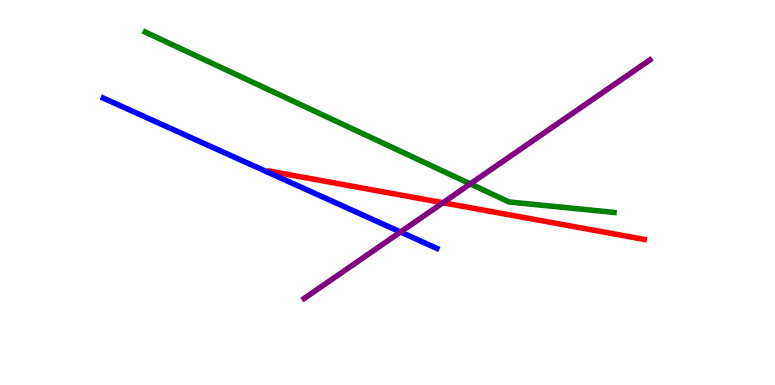[{'lines': ['blue', 'red'], 'intersections': []}, {'lines': ['green', 'red'], 'intersections': []}, {'lines': ['purple', 'red'], 'intersections': [{'x': 5.72, 'y': 4.73}]}, {'lines': ['blue', 'green'], 'intersections': []}, {'lines': ['blue', 'purple'], 'intersections': [{'x': 5.17, 'y': 3.97}]}, {'lines': ['green', 'purple'], 'intersections': [{'x': 6.07, 'y': 5.22}]}]